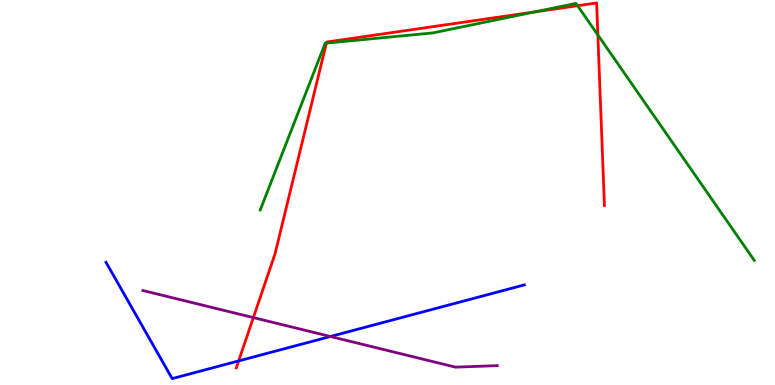[{'lines': ['blue', 'red'], 'intersections': [{'x': 3.08, 'y': 0.625}]}, {'lines': ['green', 'red'], 'intersections': [{'x': 4.21, 'y': 8.88}, {'x': 6.9, 'y': 9.69}, {'x': 7.45, 'y': 9.85}, {'x': 7.71, 'y': 9.09}]}, {'lines': ['purple', 'red'], 'intersections': [{'x': 3.27, 'y': 1.75}]}, {'lines': ['blue', 'green'], 'intersections': []}, {'lines': ['blue', 'purple'], 'intersections': [{'x': 4.26, 'y': 1.26}]}, {'lines': ['green', 'purple'], 'intersections': []}]